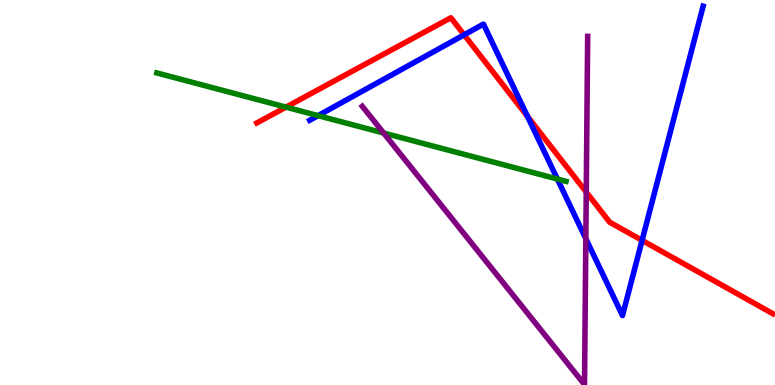[{'lines': ['blue', 'red'], 'intersections': [{'x': 5.99, 'y': 9.1}, {'x': 6.81, 'y': 6.98}, {'x': 8.28, 'y': 3.76}]}, {'lines': ['green', 'red'], 'intersections': [{'x': 3.69, 'y': 7.22}]}, {'lines': ['purple', 'red'], 'intersections': [{'x': 7.56, 'y': 5.01}]}, {'lines': ['blue', 'green'], 'intersections': [{'x': 4.1, 'y': 7.0}, {'x': 7.19, 'y': 5.35}]}, {'lines': ['blue', 'purple'], 'intersections': [{'x': 7.56, 'y': 3.8}]}, {'lines': ['green', 'purple'], 'intersections': [{'x': 4.95, 'y': 6.55}]}]